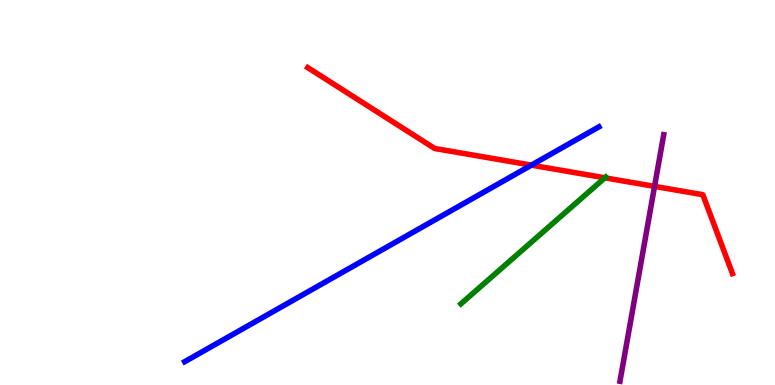[{'lines': ['blue', 'red'], 'intersections': [{'x': 6.86, 'y': 5.71}]}, {'lines': ['green', 'red'], 'intersections': [{'x': 7.8, 'y': 5.38}]}, {'lines': ['purple', 'red'], 'intersections': [{'x': 8.45, 'y': 5.16}]}, {'lines': ['blue', 'green'], 'intersections': []}, {'lines': ['blue', 'purple'], 'intersections': []}, {'lines': ['green', 'purple'], 'intersections': []}]